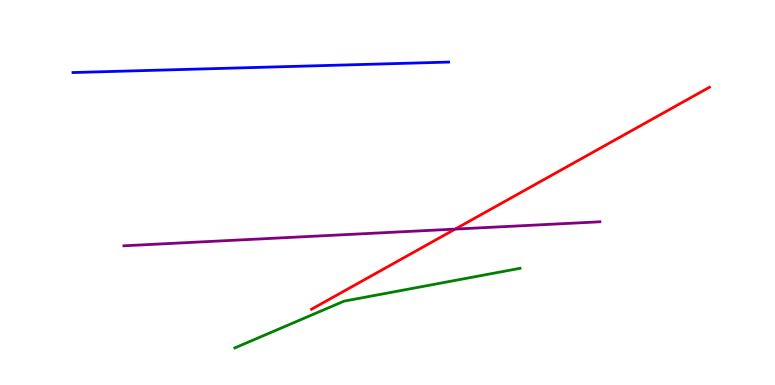[{'lines': ['blue', 'red'], 'intersections': []}, {'lines': ['green', 'red'], 'intersections': []}, {'lines': ['purple', 'red'], 'intersections': [{'x': 5.87, 'y': 4.05}]}, {'lines': ['blue', 'green'], 'intersections': []}, {'lines': ['blue', 'purple'], 'intersections': []}, {'lines': ['green', 'purple'], 'intersections': []}]